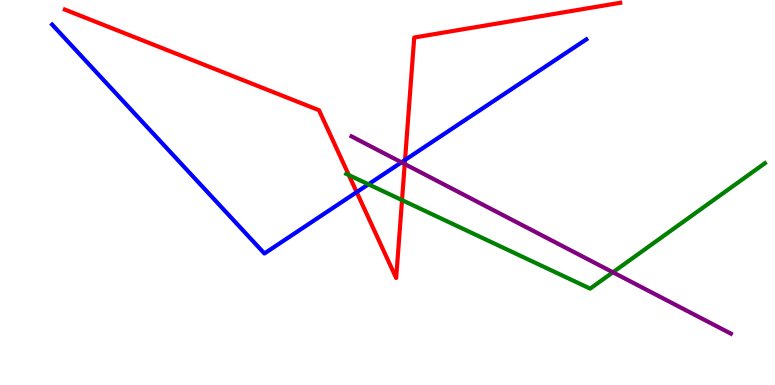[{'lines': ['blue', 'red'], 'intersections': [{'x': 4.6, 'y': 5.01}, {'x': 5.23, 'y': 5.85}]}, {'lines': ['green', 'red'], 'intersections': [{'x': 4.5, 'y': 5.45}, {'x': 5.19, 'y': 4.8}]}, {'lines': ['purple', 'red'], 'intersections': [{'x': 5.22, 'y': 5.74}]}, {'lines': ['blue', 'green'], 'intersections': [{'x': 4.75, 'y': 5.21}]}, {'lines': ['blue', 'purple'], 'intersections': [{'x': 5.18, 'y': 5.78}]}, {'lines': ['green', 'purple'], 'intersections': [{'x': 7.91, 'y': 2.93}]}]